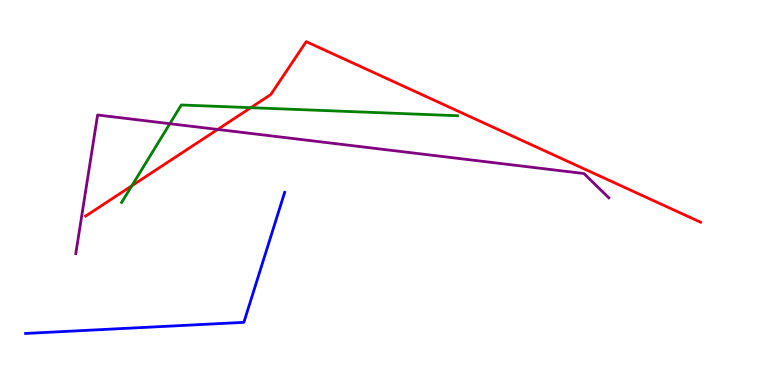[{'lines': ['blue', 'red'], 'intersections': []}, {'lines': ['green', 'red'], 'intersections': [{'x': 1.7, 'y': 5.17}, {'x': 3.24, 'y': 7.2}]}, {'lines': ['purple', 'red'], 'intersections': [{'x': 2.81, 'y': 6.64}]}, {'lines': ['blue', 'green'], 'intersections': []}, {'lines': ['blue', 'purple'], 'intersections': []}, {'lines': ['green', 'purple'], 'intersections': [{'x': 2.19, 'y': 6.79}]}]